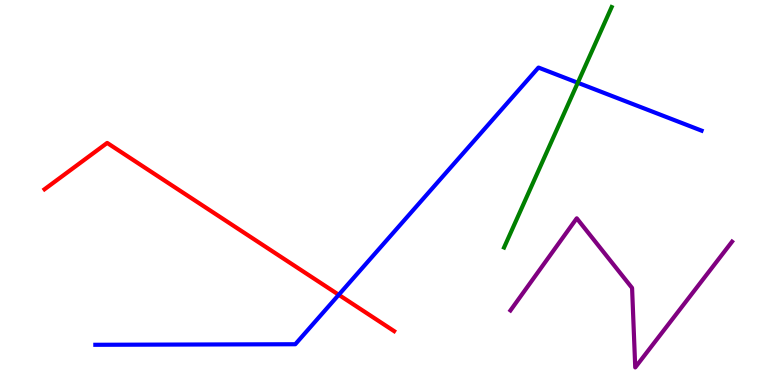[{'lines': ['blue', 'red'], 'intersections': [{'x': 4.37, 'y': 2.34}]}, {'lines': ['green', 'red'], 'intersections': []}, {'lines': ['purple', 'red'], 'intersections': []}, {'lines': ['blue', 'green'], 'intersections': [{'x': 7.46, 'y': 7.85}]}, {'lines': ['blue', 'purple'], 'intersections': []}, {'lines': ['green', 'purple'], 'intersections': []}]